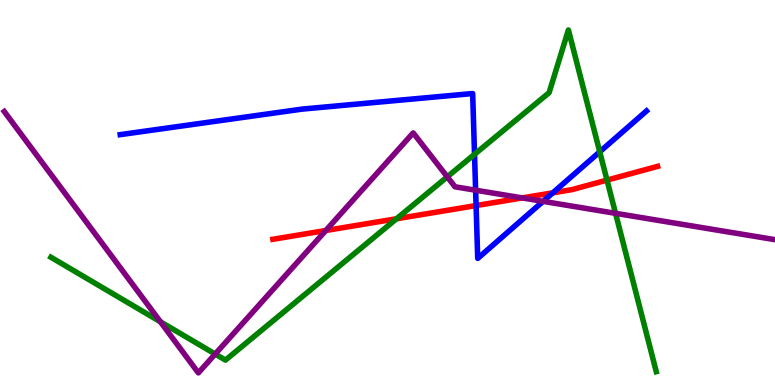[{'lines': ['blue', 'red'], 'intersections': [{'x': 6.14, 'y': 4.66}, {'x': 7.13, 'y': 4.99}]}, {'lines': ['green', 'red'], 'intersections': [{'x': 5.12, 'y': 4.32}, {'x': 7.83, 'y': 5.32}]}, {'lines': ['purple', 'red'], 'intersections': [{'x': 4.2, 'y': 4.01}, {'x': 6.74, 'y': 4.86}]}, {'lines': ['blue', 'green'], 'intersections': [{'x': 6.12, 'y': 5.99}, {'x': 7.74, 'y': 6.06}]}, {'lines': ['blue', 'purple'], 'intersections': [{'x': 6.14, 'y': 5.06}, {'x': 7.01, 'y': 4.77}]}, {'lines': ['green', 'purple'], 'intersections': [{'x': 2.07, 'y': 1.64}, {'x': 2.78, 'y': 0.804}, {'x': 5.77, 'y': 5.41}, {'x': 7.94, 'y': 4.46}]}]